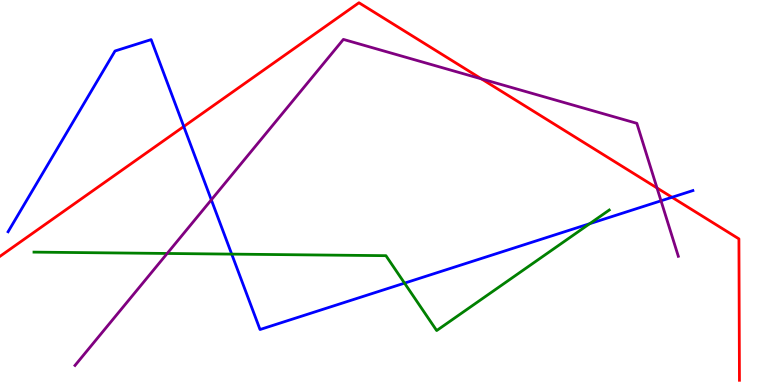[{'lines': ['blue', 'red'], 'intersections': [{'x': 2.37, 'y': 6.71}, {'x': 8.67, 'y': 4.88}]}, {'lines': ['green', 'red'], 'intersections': []}, {'lines': ['purple', 'red'], 'intersections': [{'x': 6.21, 'y': 7.95}, {'x': 8.48, 'y': 5.12}]}, {'lines': ['blue', 'green'], 'intersections': [{'x': 2.99, 'y': 3.4}, {'x': 5.22, 'y': 2.65}, {'x': 7.61, 'y': 4.19}]}, {'lines': ['blue', 'purple'], 'intersections': [{'x': 2.73, 'y': 4.81}, {'x': 8.53, 'y': 4.78}]}, {'lines': ['green', 'purple'], 'intersections': [{'x': 2.16, 'y': 3.42}]}]